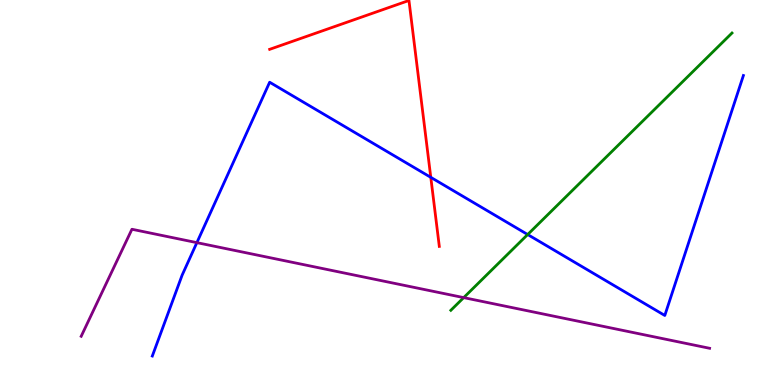[{'lines': ['blue', 'red'], 'intersections': [{'x': 5.56, 'y': 5.39}]}, {'lines': ['green', 'red'], 'intersections': []}, {'lines': ['purple', 'red'], 'intersections': []}, {'lines': ['blue', 'green'], 'intersections': [{'x': 6.81, 'y': 3.91}]}, {'lines': ['blue', 'purple'], 'intersections': [{'x': 2.54, 'y': 3.7}]}, {'lines': ['green', 'purple'], 'intersections': [{'x': 5.98, 'y': 2.27}]}]